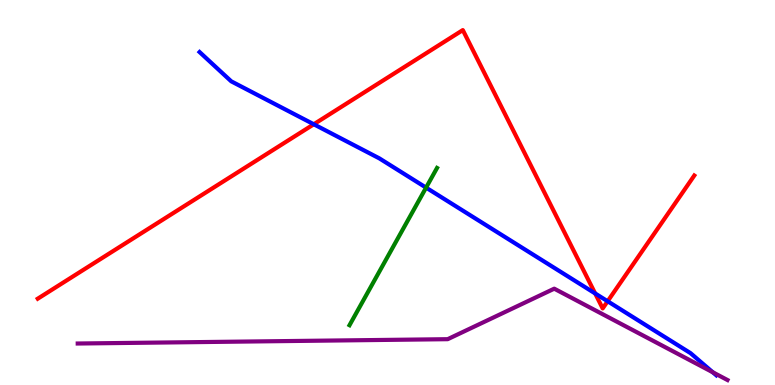[{'lines': ['blue', 'red'], 'intersections': [{'x': 4.05, 'y': 6.77}, {'x': 7.68, 'y': 2.38}, {'x': 7.84, 'y': 2.18}]}, {'lines': ['green', 'red'], 'intersections': []}, {'lines': ['purple', 'red'], 'intersections': []}, {'lines': ['blue', 'green'], 'intersections': [{'x': 5.5, 'y': 5.13}]}, {'lines': ['blue', 'purple'], 'intersections': [{'x': 9.2, 'y': 0.33}]}, {'lines': ['green', 'purple'], 'intersections': []}]